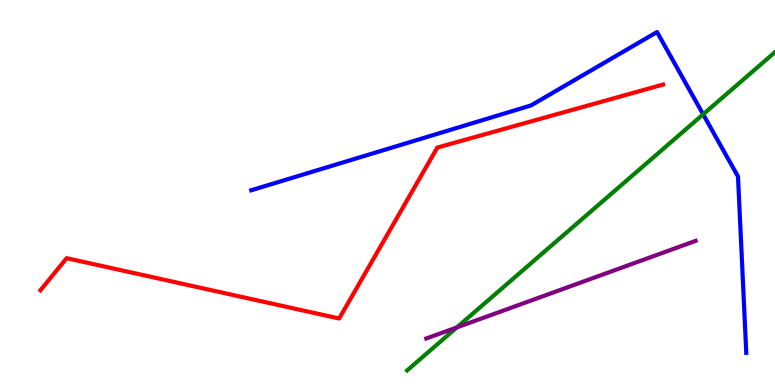[{'lines': ['blue', 'red'], 'intersections': []}, {'lines': ['green', 'red'], 'intersections': []}, {'lines': ['purple', 'red'], 'intersections': []}, {'lines': ['blue', 'green'], 'intersections': [{'x': 9.07, 'y': 7.03}]}, {'lines': ['blue', 'purple'], 'intersections': []}, {'lines': ['green', 'purple'], 'intersections': [{'x': 5.89, 'y': 1.5}]}]